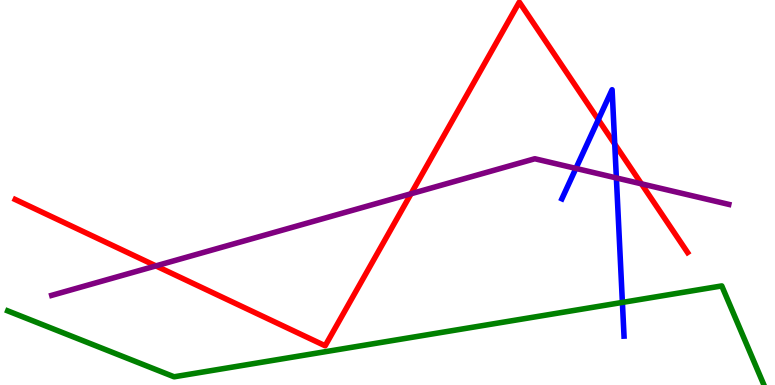[{'lines': ['blue', 'red'], 'intersections': [{'x': 7.72, 'y': 6.89}, {'x': 7.93, 'y': 6.26}]}, {'lines': ['green', 'red'], 'intersections': []}, {'lines': ['purple', 'red'], 'intersections': [{'x': 2.01, 'y': 3.09}, {'x': 5.3, 'y': 4.97}, {'x': 8.28, 'y': 5.23}]}, {'lines': ['blue', 'green'], 'intersections': [{'x': 8.03, 'y': 2.15}]}, {'lines': ['blue', 'purple'], 'intersections': [{'x': 7.43, 'y': 5.63}, {'x': 7.95, 'y': 5.38}]}, {'lines': ['green', 'purple'], 'intersections': []}]